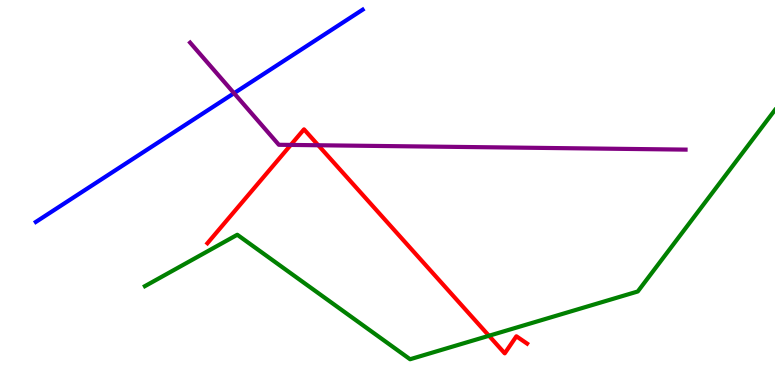[{'lines': ['blue', 'red'], 'intersections': []}, {'lines': ['green', 'red'], 'intersections': [{'x': 6.31, 'y': 1.28}]}, {'lines': ['purple', 'red'], 'intersections': [{'x': 3.75, 'y': 6.24}, {'x': 4.11, 'y': 6.23}]}, {'lines': ['blue', 'green'], 'intersections': []}, {'lines': ['blue', 'purple'], 'intersections': [{'x': 3.02, 'y': 7.58}]}, {'lines': ['green', 'purple'], 'intersections': []}]